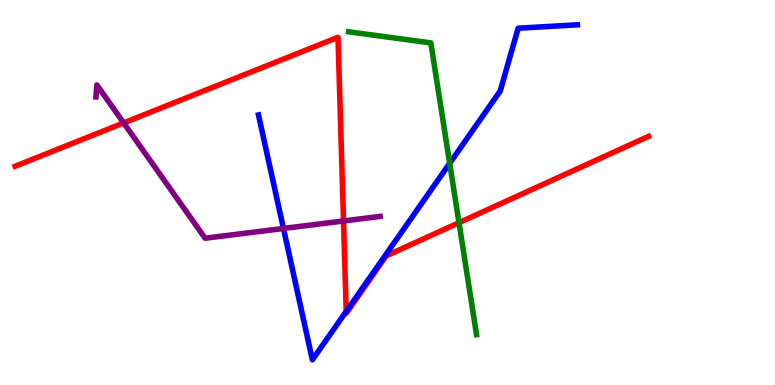[{'lines': ['blue', 'red'], 'intersections': [{'x': 4.47, 'y': 1.91}]}, {'lines': ['green', 'red'], 'intersections': [{'x': 5.92, 'y': 4.22}]}, {'lines': ['purple', 'red'], 'intersections': [{'x': 1.6, 'y': 6.81}, {'x': 4.43, 'y': 4.26}]}, {'lines': ['blue', 'green'], 'intersections': [{'x': 5.8, 'y': 5.76}]}, {'lines': ['blue', 'purple'], 'intersections': [{'x': 3.66, 'y': 4.07}]}, {'lines': ['green', 'purple'], 'intersections': []}]